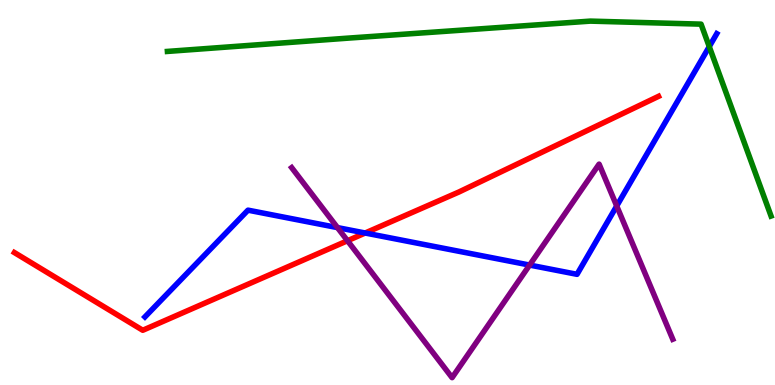[{'lines': ['blue', 'red'], 'intersections': [{'x': 4.71, 'y': 3.95}]}, {'lines': ['green', 'red'], 'intersections': []}, {'lines': ['purple', 'red'], 'intersections': [{'x': 4.48, 'y': 3.75}]}, {'lines': ['blue', 'green'], 'intersections': [{'x': 9.15, 'y': 8.79}]}, {'lines': ['blue', 'purple'], 'intersections': [{'x': 4.35, 'y': 4.09}, {'x': 6.83, 'y': 3.12}, {'x': 7.96, 'y': 4.65}]}, {'lines': ['green', 'purple'], 'intersections': []}]